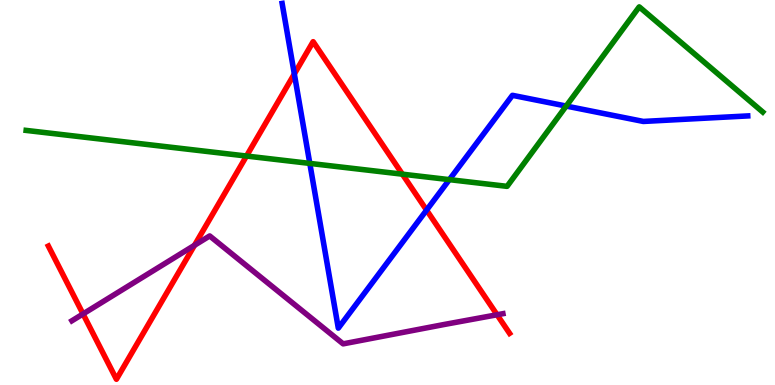[{'lines': ['blue', 'red'], 'intersections': [{'x': 3.8, 'y': 8.08}, {'x': 5.5, 'y': 4.54}]}, {'lines': ['green', 'red'], 'intersections': [{'x': 3.18, 'y': 5.95}, {'x': 5.19, 'y': 5.48}]}, {'lines': ['purple', 'red'], 'intersections': [{'x': 1.07, 'y': 1.85}, {'x': 2.51, 'y': 3.63}, {'x': 6.41, 'y': 1.82}]}, {'lines': ['blue', 'green'], 'intersections': [{'x': 4.0, 'y': 5.76}, {'x': 5.8, 'y': 5.33}, {'x': 7.31, 'y': 7.25}]}, {'lines': ['blue', 'purple'], 'intersections': []}, {'lines': ['green', 'purple'], 'intersections': []}]